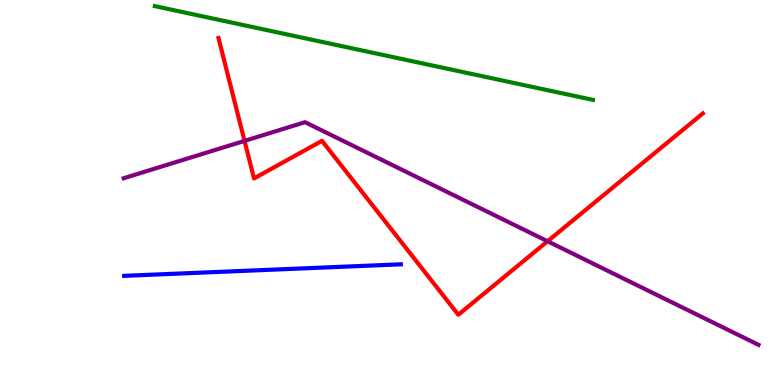[{'lines': ['blue', 'red'], 'intersections': []}, {'lines': ['green', 'red'], 'intersections': []}, {'lines': ['purple', 'red'], 'intersections': [{'x': 3.16, 'y': 6.34}, {'x': 7.07, 'y': 3.73}]}, {'lines': ['blue', 'green'], 'intersections': []}, {'lines': ['blue', 'purple'], 'intersections': []}, {'lines': ['green', 'purple'], 'intersections': []}]